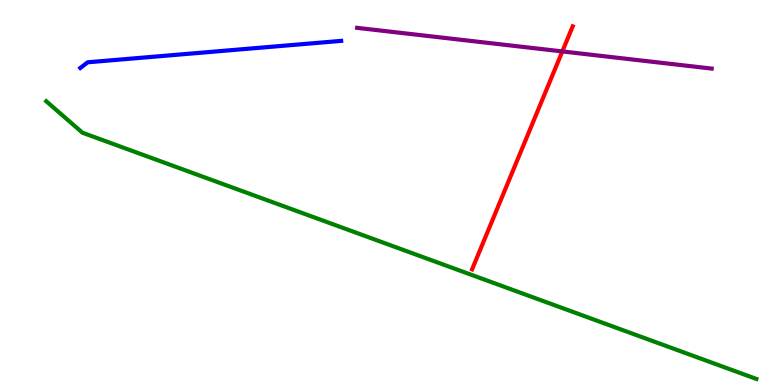[{'lines': ['blue', 'red'], 'intersections': []}, {'lines': ['green', 'red'], 'intersections': []}, {'lines': ['purple', 'red'], 'intersections': [{'x': 7.26, 'y': 8.66}]}, {'lines': ['blue', 'green'], 'intersections': []}, {'lines': ['blue', 'purple'], 'intersections': []}, {'lines': ['green', 'purple'], 'intersections': []}]